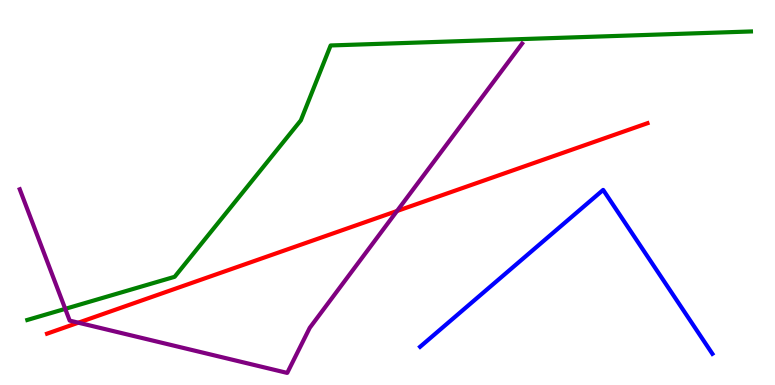[{'lines': ['blue', 'red'], 'intersections': []}, {'lines': ['green', 'red'], 'intersections': []}, {'lines': ['purple', 'red'], 'intersections': [{'x': 1.01, 'y': 1.62}, {'x': 5.12, 'y': 4.52}]}, {'lines': ['blue', 'green'], 'intersections': []}, {'lines': ['blue', 'purple'], 'intersections': []}, {'lines': ['green', 'purple'], 'intersections': [{'x': 0.842, 'y': 1.98}]}]